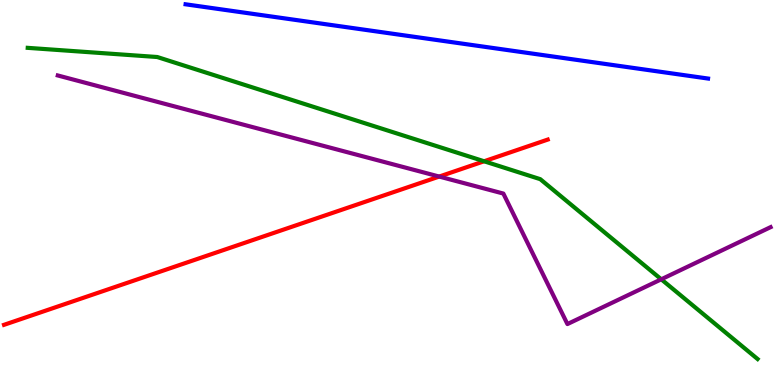[{'lines': ['blue', 'red'], 'intersections': []}, {'lines': ['green', 'red'], 'intersections': [{'x': 6.25, 'y': 5.81}]}, {'lines': ['purple', 'red'], 'intersections': [{'x': 5.67, 'y': 5.41}]}, {'lines': ['blue', 'green'], 'intersections': []}, {'lines': ['blue', 'purple'], 'intersections': []}, {'lines': ['green', 'purple'], 'intersections': [{'x': 8.53, 'y': 2.75}]}]